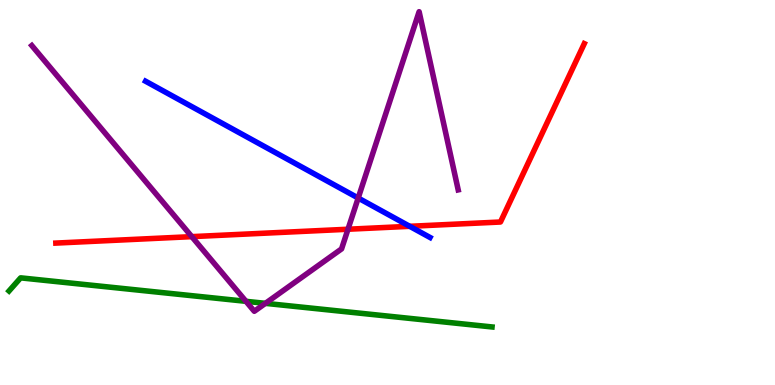[{'lines': ['blue', 'red'], 'intersections': [{'x': 5.29, 'y': 4.12}]}, {'lines': ['green', 'red'], 'intersections': []}, {'lines': ['purple', 'red'], 'intersections': [{'x': 2.47, 'y': 3.85}, {'x': 4.49, 'y': 4.05}]}, {'lines': ['blue', 'green'], 'intersections': []}, {'lines': ['blue', 'purple'], 'intersections': [{'x': 4.62, 'y': 4.86}]}, {'lines': ['green', 'purple'], 'intersections': [{'x': 3.17, 'y': 2.17}, {'x': 3.42, 'y': 2.12}]}]